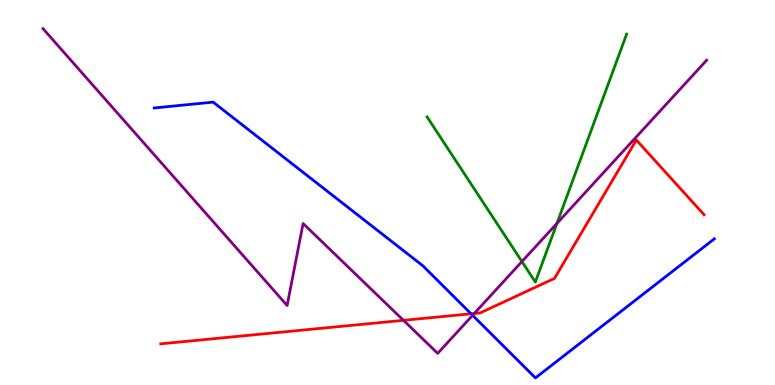[{'lines': ['blue', 'red'], 'intersections': [{'x': 6.08, 'y': 1.85}]}, {'lines': ['green', 'red'], 'intersections': []}, {'lines': ['purple', 'red'], 'intersections': [{'x': 5.21, 'y': 1.68}, {'x': 6.12, 'y': 1.86}]}, {'lines': ['blue', 'green'], 'intersections': []}, {'lines': ['blue', 'purple'], 'intersections': [{'x': 6.1, 'y': 1.81}]}, {'lines': ['green', 'purple'], 'intersections': [{'x': 6.73, 'y': 3.21}, {'x': 7.19, 'y': 4.2}]}]